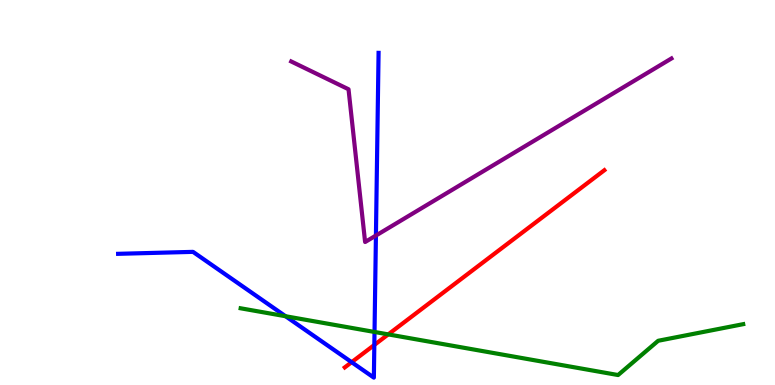[{'lines': ['blue', 'red'], 'intersections': [{'x': 4.54, 'y': 0.593}, {'x': 4.83, 'y': 1.04}]}, {'lines': ['green', 'red'], 'intersections': [{'x': 5.01, 'y': 1.31}]}, {'lines': ['purple', 'red'], 'intersections': []}, {'lines': ['blue', 'green'], 'intersections': [{'x': 3.68, 'y': 1.79}, {'x': 4.83, 'y': 1.38}]}, {'lines': ['blue', 'purple'], 'intersections': [{'x': 4.85, 'y': 3.88}]}, {'lines': ['green', 'purple'], 'intersections': []}]